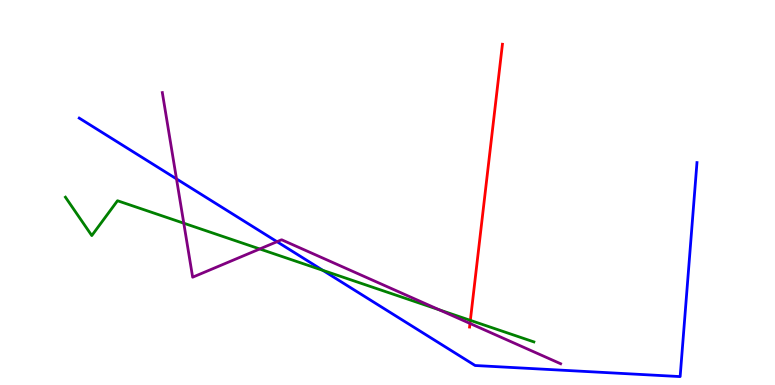[{'lines': ['blue', 'red'], 'intersections': []}, {'lines': ['green', 'red'], 'intersections': [{'x': 6.07, 'y': 1.68}]}, {'lines': ['purple', 'red'], 'intersections': [{'x': 6.06, 'y': 1.6}]}, {'lines': ['blue', 'green'], 'intersections': [{'x': 4.17, 'y': 2.98}]}, {'lines': ['blue', 'purple'], 'intersections': [{'x': 2.28, 'y': 5.35}, {'x': 3.57, 'y': 3.72}]}, {'lines': ['green', 'purple'], 'intersections': [{'x': 2.37, 'y': 4.2}, {'x': 3.35, 'y': 3.53}, {'x': 5.67, 'y': 1.95}]}]